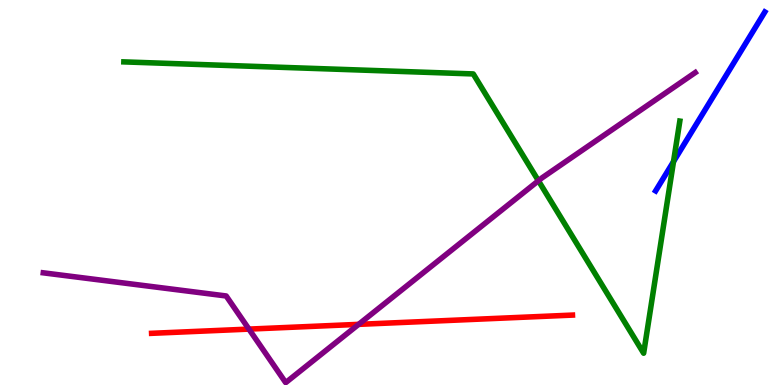[{'lines': ['blue', 'red'], 'intersections': []}, {'lines': ['green', 'red'], 'intersections': []}, {'lines': ['purple', 'red'], 'intersections': [{'x': 3.21, 'y': 1.45}, {'x': 4.63, 'y': 1.58}]}, {'lines': ['blue', 'green'], 'intersections': [{'x': 8.69, 'y': 5.8}]}, {'lines': ['blue', 'purple'], 'intersections': []}, {'lines': ['green', 'purple'], 'intersections': [{'x': 6.95, 'y': 5.31}]}]